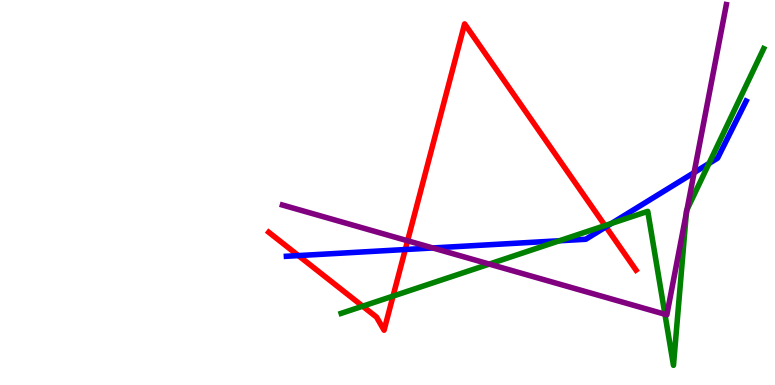[{'lines': ['blue', 'red'], 'intersections': [{'x': 3.85, 'y': 3.36}, {'x': 5.23, 'y': 3.52}, {'x': 7.82, 'y': 4.11}]}, {'lines': ['green', 'red'], 'intersections': [{'x': 4.68, 'y': 2.05}, {'x': 5.07, 'y': 2.31}, {'x': 7.81, 'y': 4.14}]}, {'lines': ['purple', 'red'], 'intersections': [{'x': 5.26, 'y': 3.75}]}, {'lines': ['blue', 'green'], 'intersections': [{'x': 7.22, 'y': 3.75}, {'x': 7.89, 'y': 4.2}, {'x': 9.15, 'y': 5.75}]}, {'lines': ['blue', 'purple'], 'intersections': [{'x': 5.58, 'y': 3.56}, {'x': 8.96, 'y': 5.52}]}, {'lines': ['green', 'purple'], 'intersections': [{'x': 6.31, 'y': 3.14}, {'x': 8.58, 'y': 1.84}, {'x': 8.86, 'y': 4.46}, {'x': 8.86, 'y': 4.56}]}]